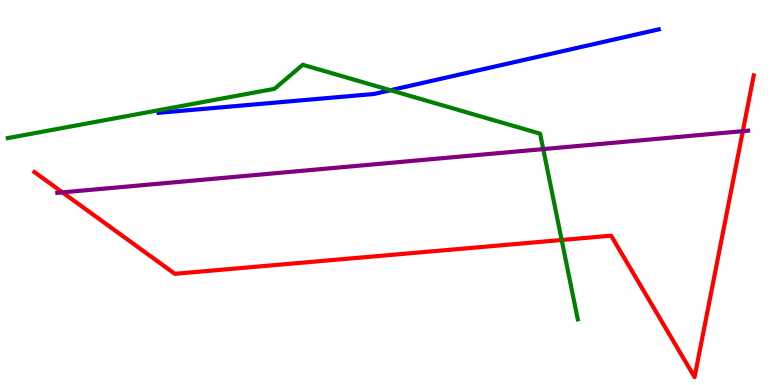[{'lines': ['blue', 'red'], 'intersections': []}, {'lines': ['green', 'red'], 'intersections': [{'x': 7.25, 'y': 3.77}]}, {'lines': ['purple', 'red'], 'intersections': [{'x': 0.806, 'y': 5.0}, {'x': 9.58, 'y': 6.59}]}, {'lines': ['blue', 'green'], 'intersections': [{'x': 5.04, 'y': 7.66}]}, {'lines': ['blue', 'purple'], 'intersections': []}, {'lines': ['green', 'purple'], 'intersections': [{'x': 7.01, 'y': 6.13}]}]